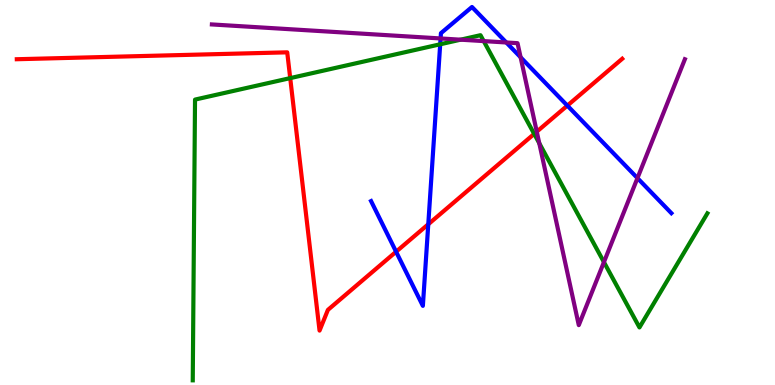[{'lines': ['blue', 'red'], 'intersections': [{'x': 5.11, 'y': 3.46}, {'x': 5.53, 'y': 4.18}, {'x': 7.32, 'y': 7.26}]}, {'lines': ['green', 'red'], 'intersections': [{'x': 3.74, 'y': 7.97}, {'x': 6.89, 'y': 6.52}]}, {'lines': ['purple', 'red'], 'intersections': [{'x': 6.93, 'y': 6.58}]}, {'lines': ['blue', 'green'], 'intersections': [{'x': 5.68, 'y': 8.85}]}, {'lines': ['blue', 'purple'], 'intersections': [{'x': 5.68, 'y': 9.0}, {'x': 6.53, 'y': 8.9}, {'x': 6.72, 'y': 8.51}, {'x': 8.23, 'y': 5.37}]}, {'lines': ['green', 'purple'], 'intersections': [{'x': 5.94, 'y': 8.97}, {'x': 6.24, 'y': 8.93}, {'x': 6.96, 'y': 6.28}, {'x': 7.79, 'y': 3.19}]}]